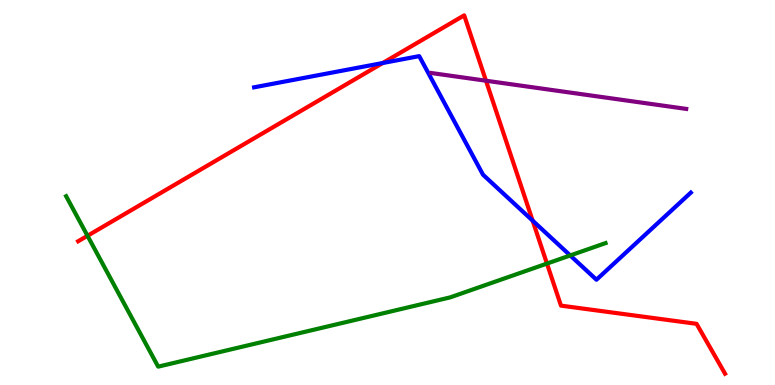[{'lines': ['blue', 'red'], 'intersections': [{'x': 4.94, 'y': 8.36}, {'x': 6.87, 'y': 4.27}]}, {'lines': ['green', 'red'], 'intersections': [{'x': 1.13, 'y': 3.88}, {'x': 7.06, 'y': 3.15}]}, {'lines': ['purple', 'red'], 'intersections': [{'x': 6.27, 'y': 7.9}]}, {'lines': ['blue', 'green'], 'intersections': [{'x': 7.36, 'y': 3.37}]}, {'lines': ['blue', 'purple'], 'intersections': []}, {'lines': ['green', 'purple'], 'intersections': []}]